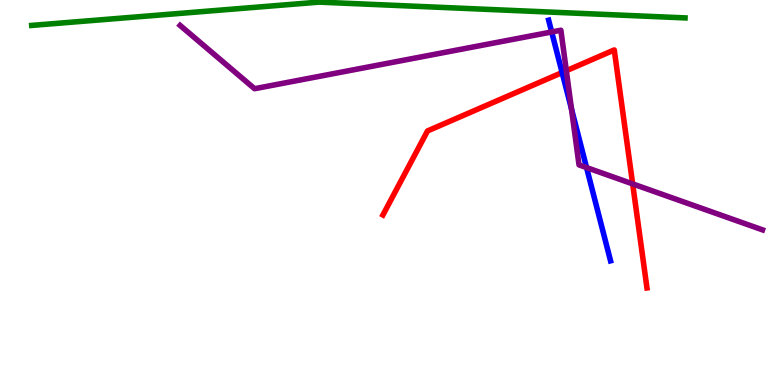[{'lines': ['blue', 'red'], 'intersections': [{'x': 7.25, 'y': 8.12}]}, {'lines': ['green', 'red'], 'intersections': []}, {'lines': ['purple', 'red'], 'intersections': [{'x': 7.31, 'y': 8.16}, {'x': 8.16, 'y': 5.22}]}, {'lines': ['blue', 'green'], 'intersections': []}, {'lines': ['blue', 'purple'], 'intersections': [{'x': 7.12, 'y': 9.17}, {'x': 7.37, 'y': 7.17}, {'x': 7.57, 'y': 5.65}]}, {'lines': ['green', 'purple'], 'intersections': []}]